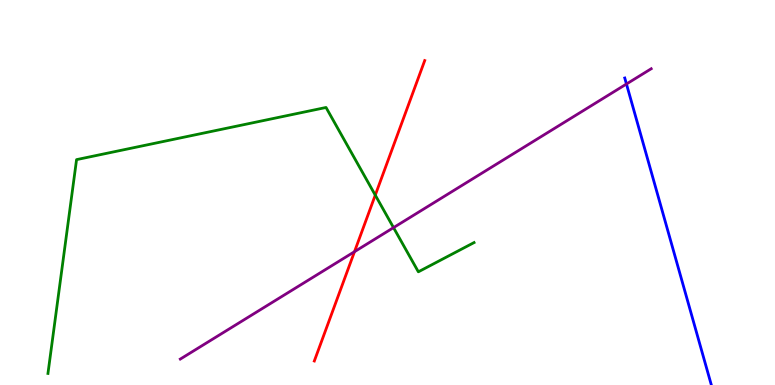[{'lines': ['blue', 'red'], 'intersections': []}, {'lines': ['green', 'red'], 'intersections': [{'x': 4.84, 'y': 4.93}]}, {'lines': ['purple', 'red'], 'intersections': [{'x': 4.57, 'y': 3.46}]}, {'lines': ['blue', 'green'], 'intersections': []}, {'lines': ['blue', 'purple'], 'intersections': [{'x': 8.08, 'y': 7.82}]}, {'lines': ['green', 'purple'], 'intersections': [{'x': 5.08, 'y': 4.09}]}]